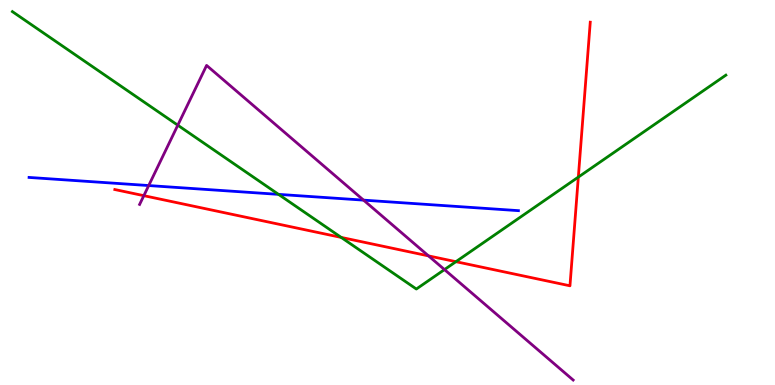[{'lines': ['blue', 'red'], 'intersections': []}, {'lines': ['green', 'red'], 'intersections': [{'x': 4.4, 'y': 3.83}, {'x': 5.88, 'y': 3.2}, {'x': 7.46, 'y': 5.4}]}, {'lines': ['purple', 'red'], 'intersections': [{'x': 1.86, 'y': 4.92}, {'x': 5.53, 'y': 3.35}]}, {'lines': ['blue', 'green'], 'intersections': [{'x': 3.59, 'y': 4.95}]}, {'lines': ['blue', 'purple'], 'intersections': [{'x': 1.92, 'y': 5.18}, {'x': 4.69, 'y': 4.8}]}, {'lines': ['green', 'purple'], 'intersections': [{'x': 2.29, 'y': 6.75}, {'x': 5.74, 'y': 3.0}]}]